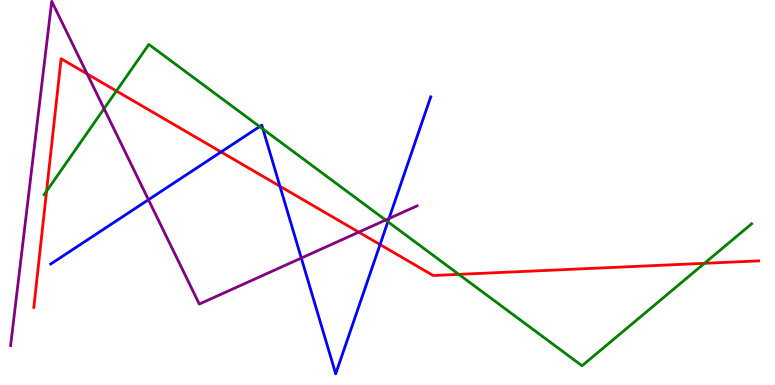[{'lines': ['blue', 'red'], 'intersections': [{'x': 2.85, 'y': 6.05}, {'x': 3.61, 'y': 5.16}, {'x': 4.9, 'y': 3.65}]}, {'lines': ['green', 'red'], 'intersections': [{'x': 0.601, 'y': 5.03}, {'x': 1.5, 'y': 7.64}, {'x': 5.92, 'y': 2.87}, {'x': 9.09, 'y': 3.16}]}, {'lines': ['purple', 'red'], 'intersections': [{'x': 1.12, 'y': 8.08}, {'x': 4.63, 'y': 3.97}]}, {'lines': ['blue', 'green'], 'intersections': [{'x': 3.35, 'y': 6.71}, {'x': 3.39, 'y': 6.65}, {'x': 5.0, 'y': 4.24}]}, {'lines': ['blue', 'purple'], 'intersections': [{'x': 1.92, 'y': 4.81}, {'x': 3.89, 'y': 3.3}, {'x': 5.02, 'y': 4.32}]}, {'lines': ['green', 'purple'], 'intersections': [{'x': 1.34, 'y': 7.18}, {'x': 4.98, 'y': 4.28}]}]